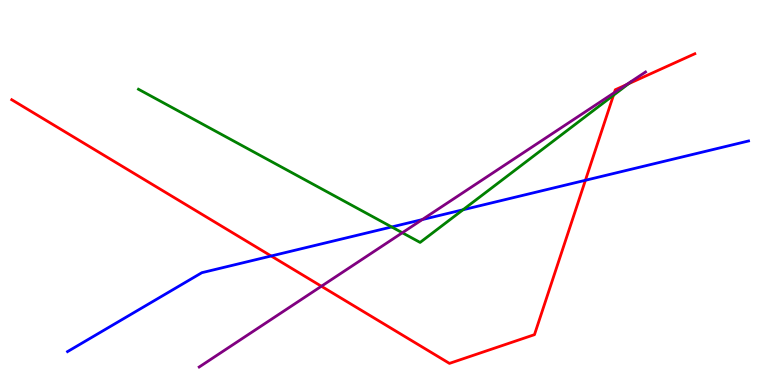[{'lines': ['blue', 'red'], 'intersections': [{'x': 3.5, 'y': 3.35}, {'x': 7.55, 'y': 5.32}]}, {'lines': ['green', 'red'], 'intersections': [{'x': 7.92, 'y': 7.53}, {'x': 8.11, 'y': 7.83}]}, {'lines': ['purple', 'red'], 'intersections': [{'x': 4.15, 'y': 2.56}, {'x': 7.93, 'y': 7.59}, {'x': 8.08, 'y': 7.8}]}, {'lines': ['blue', 'green'], 'intersections': [{'x': 5.05, 'y': 4.1}, {'x': 5.97, 'y': 4.55}]}, {'lines': ['blue', 'purple'], 'intersections': [{'x': 5.45, 'y': 4.3}]}, {'lines': ['green', 'purple'], 'intersections': [{'x': 5.19, 'y': 3.95}]}]